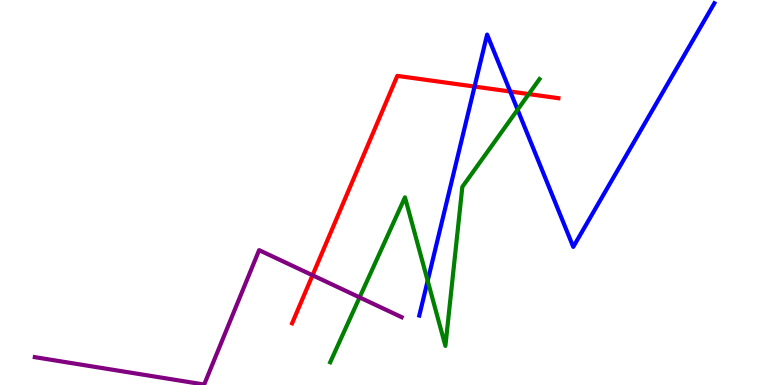[{'lines': ['blue', 'red'], 'intersections': [{'x': 6.12, 'y': 7.75}, {'x': 6.58, 'y': 7.62}]}, {'lines': ['green', 'red'], 'intersections': [{'x': 6.82, 'y': 7.56}]}, {'lines': ['purple', 'red'], 'intersections': [{'x': 4.03, 'y': 2.85}]}, {'lines': ['blue', 'green'], 'intersections': [{'x': 5.52, 'y': 2.71}, {'x': 6.68, 'y': 7.15}]}, {'lines': ['blue', 'purple'], 'intersections': []}, {'lines': ['green', 'purple'], 'intersections': [{'x': 4.64, 'y': 2.28}]}]